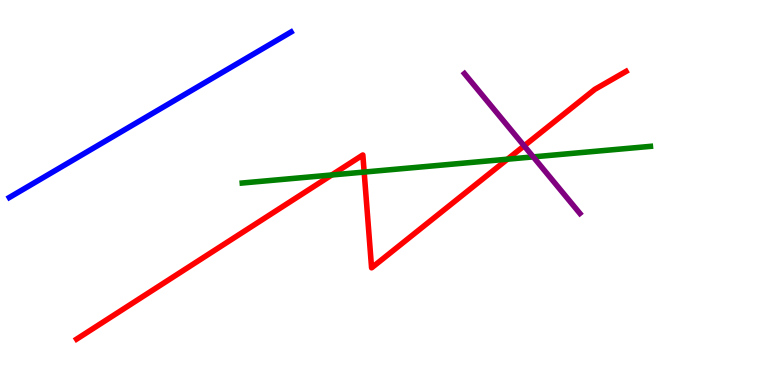[{'lines': ['blue', 'red'], 'intersections': []}, {'lines': ['green', 'red'], 'intersections': [{'x': 4.28, 'y': 5.46}, {'x': 4.7, 'y': 5.53}, {'x': 6.55, 'y': 5.87}]}, {'lines': ['purple', 'red'], 'intersections': [{'x': 6.76, 'y': 6.21}]}, {'lines': ['blue', 'green'], 'intersections': []}, {'lines': ['blue', 'purple'], 'intersections': []}, {'lines': ['green', 'purple'], 'intersections': [{'x': 6.88, 'y': 5.93}]}]